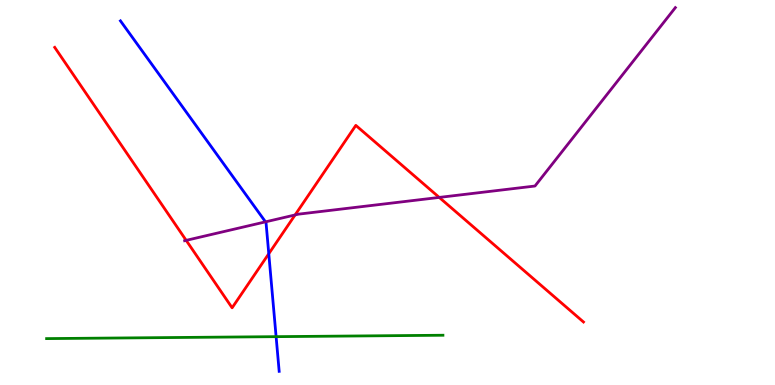[{'lines': ['blue', 'red'], 'intersections': [{'x': 3.47, 'y': 3.41}]}, {'lines': ['green', 'red'], 'intersections': []}, {'lines': ['purple', 'red'], 'intersections': [{'x': 2.4, 'y': 3.76}, {'x': 3.81, 'y': 4.42}, {'x': 5.67, 'y': 4.87}]}, {'lines': ['blue', 'green'], 'intersections': [{'x': 3.56, 'y': 1.26}]}, {'lines': ['blue', 'purple'], 'intersections': [{'x': 3.43, 'y': 4.24}]}, {'lines': ['green', 'purple'], 'intersections': []}]